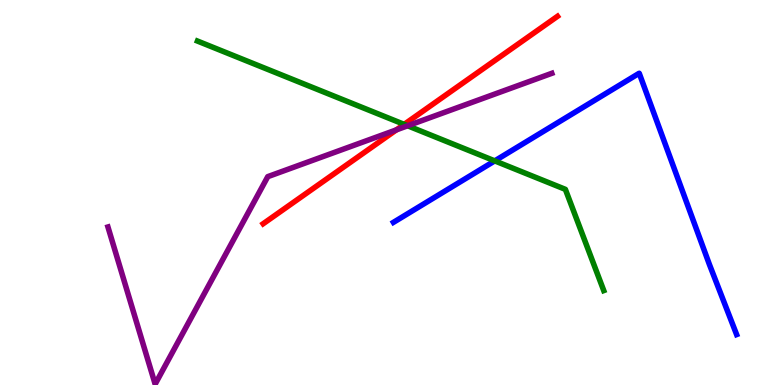[{'lines': ['blue', 'red'], 'intersections': []}, {'lines': ['green', 'red'], 'intersections': [{'x': 5.22, 'y': 6.77}]}, {'lines': ['purple', 'red'], 'intersections': [{'x': 5.11, 'y': 6.63}]}, {'lines': ['blue', 'green'], 'intersections': [{'x': 6.38, 'y': 5.82}]}, {'lines': ['blue', 'purple'], 'intersections': []}, {'lines': ['green', 'purple'], 'intersections': [{'x': 5.26, 'y': 6.73}]}]